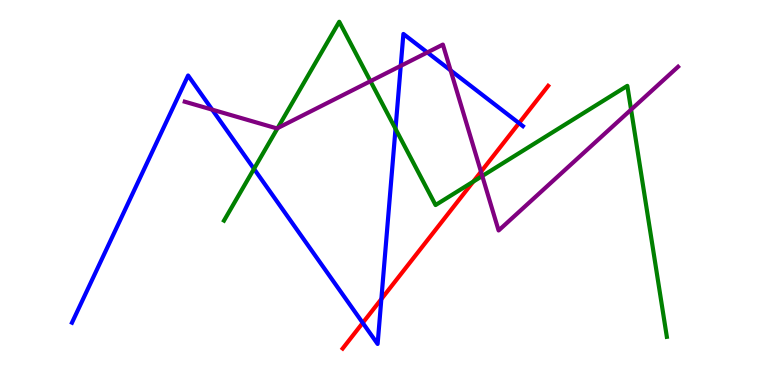[{'lines': ['blue', 'red'], 'intersections': [{'x': 4.68, 'y': 1.61}, {'x': 4.92, 'y': 2.23}, {'x': 6.7, 'y': 6.8}]}, {'lines': ['green', 'red'], 'intersections': [{'x': 6.11, 'y': 5.28}]}, {'lines': ['purple', 'red'], 'intersections': [{'x': 6.21, 'y': 5.54}]}, {'lines': ['blue', 'green'], 'intersections': [{'x': 3.28, 'y': 5.61}, {'x': 5.1, 'y': 6.65}]}, {'lines': ['blue', 'purple'], 'intersections': [{'x': 2.74, 'y': 7.15}, {'x': 5.17, 'y': 8.29}, {'x': 5.51, 'y': 8.64}, {'x': 5.81, 'y': 8.17}]}, {'lines': ['green', 'purple'], 'intersections': [{'x': 3.58, 'y': 6.67}, {'x': 4.78, 'y': 7.89}, {'x': 6.22, 'y': 5.43}, {'x': 8.14, 'y': 7.15}]}]